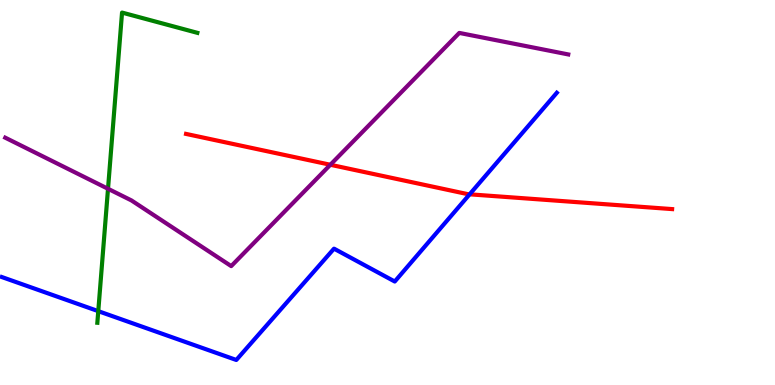[{'lines': ['blue', 'red'], 'intersections': [{'x': 6.06, 'y': 4.95}]}, {'lines': ['green', 'red'], 'intersections': []}, {'lines': ['purple', 'red'], 'intersections': [{'x': 4.26, 'y': 5.72}]}, {'lines': ['blue', 'green'], 'intersections': [{'x': 1.27, 'y': 1.92}]}, {'lines': ['blue', 'purple'], 'intersections': []}, {'lines': ['green', 'purple'], 'intersections': [{'x': 1.39, 'y': 5.1}]}]